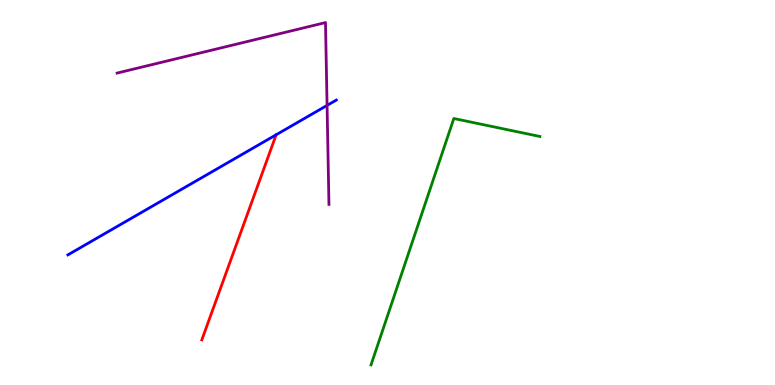[{'lines': ['blue', 'red'], 'intersections': []}, {'lines': ['green', 'red'], 'intersections': []}, {'lines': ['purple', 'red'], 'intersections': []}, {'lines': ['blue', 'green'], 'intersections': []}, {'lines': ['blue', 'purple'], 'intersections': [{'x': 4.22, 'y': 7.26}]}, {'lines': ['green', 'purple'], 'intersections': []}]